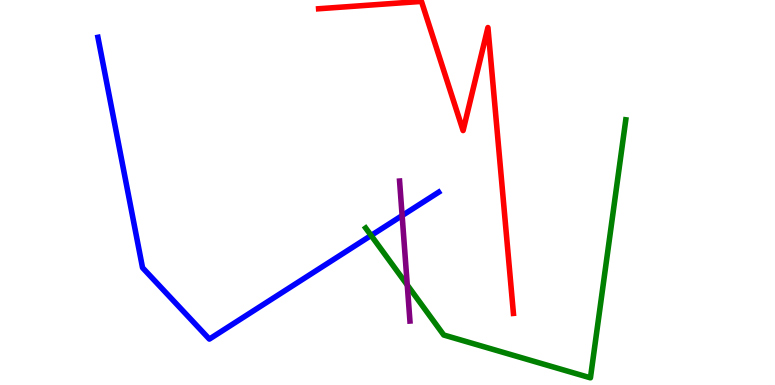[{'lines': ['blue', 'red'], 'intersections': []}, {'lines': ['green', 'red'], 'intersections': []}, {'lines': ['purple', 'red'], 'intersections': []}, {'lines': ['blue', 'green'], 'intersections': [{'x': 4.79, 'y': 3.88}]}, {'lines': ['blue', 'purple'], 'intersections': [{'x': 5.19, 'y': 4.4}]}, {'lines': ['green', 'purple'], 'intersections': [{'x': 5.26, 'y': 2.6}]}]